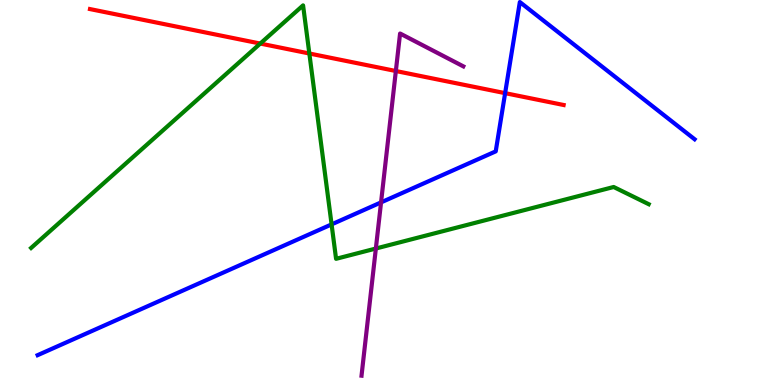[{'lines': ['blue', 'red'], 'intersections': [{'x': 6.52, 'y': 7.58}]}, {'lines': ['green', 'red'], 'intersections': [{'x': 3.36, 'y': 8.87}, {'x': 3.99, 'y': 8.61}]}, {'lines': ['purple', 'red'], 'intersections': [{'x': 5.11, 'y': 8.16}]}, {'lines': ['blue', 'green'], 'intersections': [{'x': 4.28, 'y': 4.17}]}, {'lines': ['blue', 'purple'], 'intersections': [{'x': 4.92, 'y': 4.74}]}, {'lines': ['green', 'purple'], 'intersections': [{'x': 4.85, 'y': 3.54}]}]